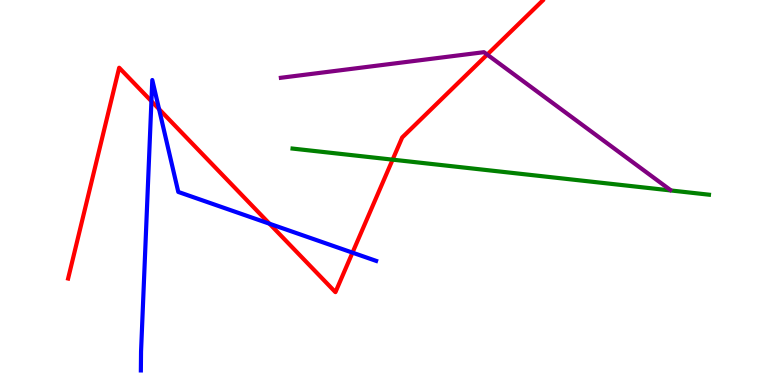[{'lines': ['blue', 'red'], 'intersections': [{'x': 1.95, 'y': 7.37}, {'x': 2.05, 'y': 7.17}, {'x': 3.48, 'y': 4.19}, {'x': 4.55, 'y': 3.44}]}, {'lines': ['green', 'red'], 'intersections': [{'x': 5.07, 'y': 5.85}]}, {'lines': ['purple', 'red'], 'intersections': [{'x': 6.29, 'y': 8.58}]}, {'lines': ['blue', 'green'], 'intersections': []}, {'lines': ['blue', 'purple'], 'intersections': []}, {'lines': ['green', 'purple'], 'intersections': []}]